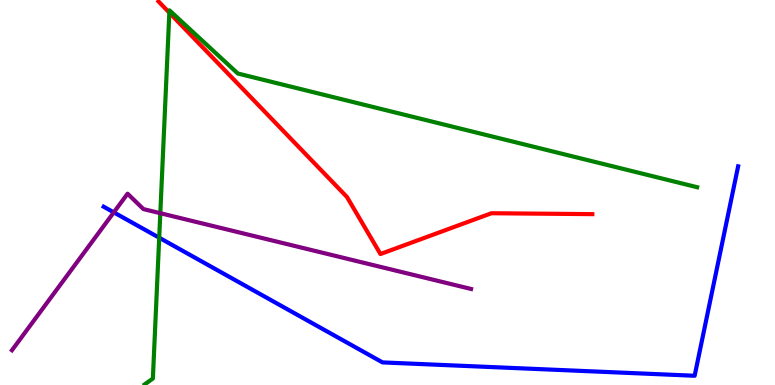[{'lines': ['blue', 'red'], 'intersections': []}, {'lines': ['green', 'red'], 'intersections': [{'x': 2.19, 'y': 9.67}]}, {'lines': ['purple', 'red'], 'intersections': []}, {'lines': ['blue', 'green'], 'intersections': [{'x': 2.05, 'y': 3.83}]}, {'lines': ['blue', 'purple'], 'intersections': [{'x': 1.47, 'y': 4.48}]}, {'lines': ['green', 'purple'], 'intersections': [{'x': 2.07, 'y': 4.46}]}]